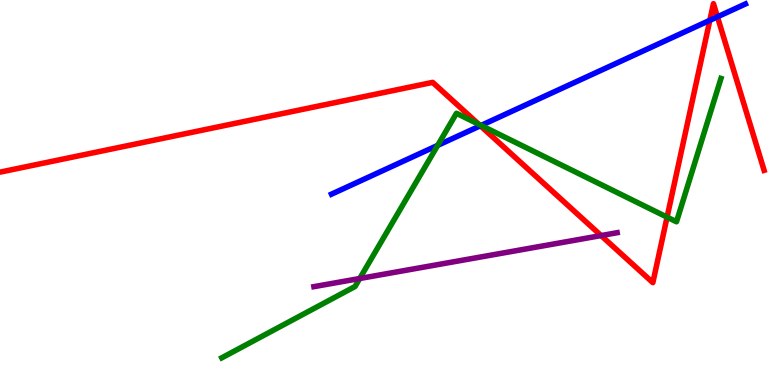[{'lines': ['blue', 'red'], 'intersections': [{'x': 6.2, 'y': 6.73}, {'x': 9.16, 'y': 9.47}, {'x': 9.26, 'y': 9.56}]}, {'lines': ['green', 'red'], 'intersections': [{'x': 6.18, 'y': 6.77}, {'x': 8.61, 'y': 4.36}]}, {'lines': ['purple', 'red'], 'intersections': [{'x': 7.76, 'y': 3.88}]}, {'lines': ['blue', 'green'], 'intersections': [{'x': 5.65, 'y': 6.22}, {'x': 6.21, 'y': 6.74}]}, {'lines': ['blue', 'purple'], 'intersections': []}, {'lines': ['green', 'purple'], 'intersections': [{'x': 4.64, 'y': 2.77}]}]